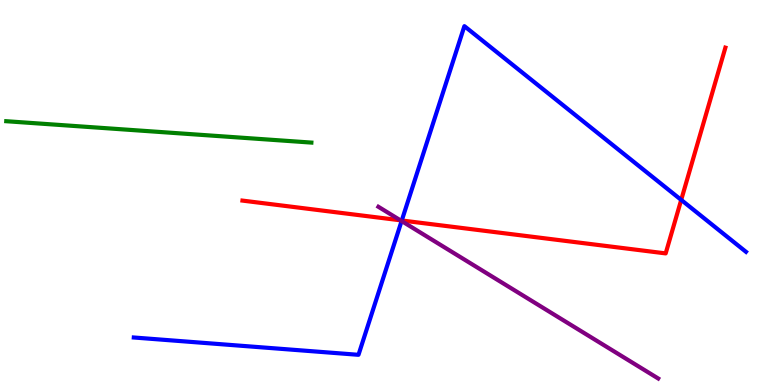[{'lines': ['blue', 'red'], 'intersections': [{'x': 5.18, 'y': 4.27}, {'x': 8.79, 'y': 4.81}]}, {'lines': ['green', 'red'], 'intersections': []}, {'lines': ['purple', 'red'], 'intersections': [{'x': 5.17, 'y': 4.28}]}, {'lines': ['blue', 'green'], 'intersections': []}, {'lines': ['blue', 'purple'], 'intersections': [{'x': 5.18, 'y': 4.26}]}, {'lines': ['green', 'purple'], 'intersections': []}]